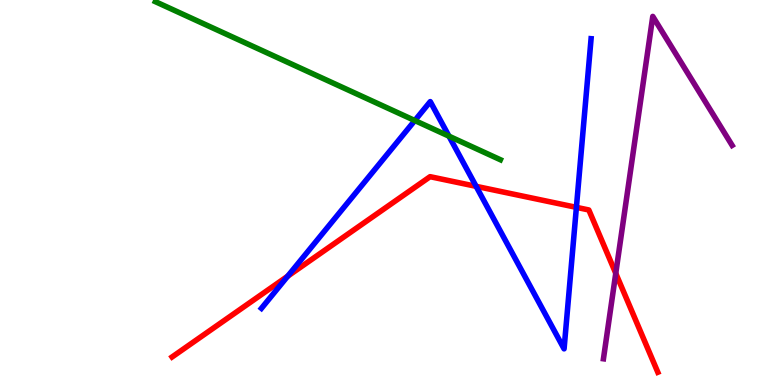[{'lines': ['blue', 'red'], 'intersections': [{'x': 3.71, 'y': 2.83}, {'x': 6.14, 'y': 5.16}, {'x': 7.44, 'y': 4.61}]}, {'lines': ['green', 'red'], 'intersections': []}, {'lines': ['purple', 'red'], 'intersections': [{'x': 7.95, 'y': 2.9}]}, {'lines': ['blue', 'green'], 'intersections': [{'x': 5.35, 'y': 6.87}, {'x': 5.79, 'y': 6.46}]}, {'lines': ['blue', 'purple'], 'intersections': []}, {'lines': ['green', 'purple'], 'intersections': []}]